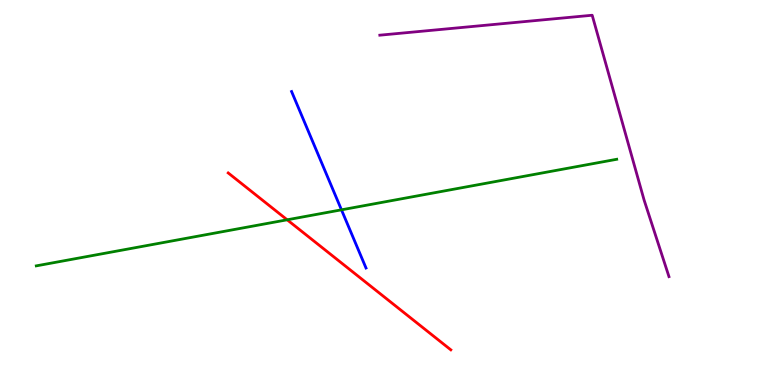[{'lines': ['blue', 'red'], 'intersections': []}, {'lines': ['green', 'red'], 'intersections': [{'x': 3.71, 'y': 4.29}]}, {'lines': ['purple', 'red'], 'intersections': []}, {'lines': ['blue', 'green'], 'intersections': [{'x': 4.41, 'y': 4.55}]}, {'lines': ['blue', 'purple'], 'intersections': []}, {'lines': ['green', 'purple'], 'intersections': []}]